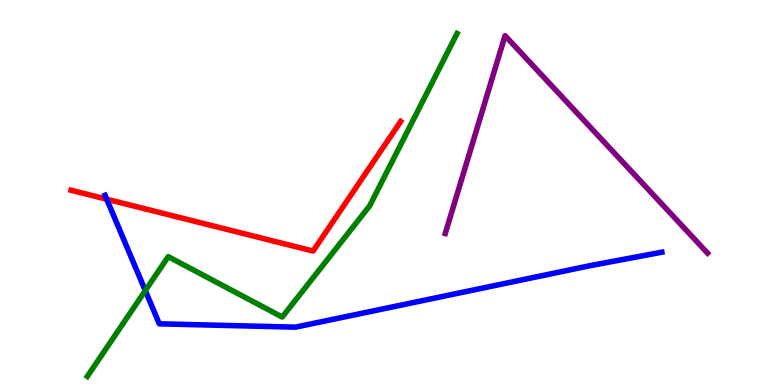[{'lines': ['blue', 'red'], 'intersections': [{'x': 1.38, 'y': 4.83}]}, {'lines': ['green', 'red'], 'intersections': []}, {'lines': ['purple', 'red'], 'intersections': []}, {'lines': ['blue', 'green'], 'intersections': [{'x': 1.87, 'y': 2.45}]}, {'lines': ['blue', 'purple'], 'intersections': []}, {'lines': ['green', 'purple'], 'intersections': []}]